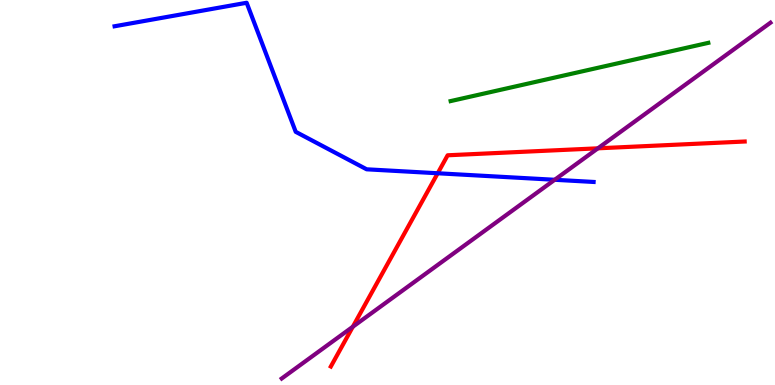[{'lines': ['blue', 'red'], 'intersections': [{'x': 5.65, 'y': 5.5}]}, {'lines': ['green', 'red'], 'intersections': []}, {'lines': ['purple', 'red'], 'intersections': [{'x': 4.55, 'y': 1.51}, {'x': 7.71, 'y': 6.15}]}, {'lines': ['blue', 'green'], 'intersections': []}, {'lines': ['blue', 'purple'], 'intersections': [{'x': 7.16, 'y': 5.33}]}, {'lines': ['green', 'purple'], 'intersections': []}]